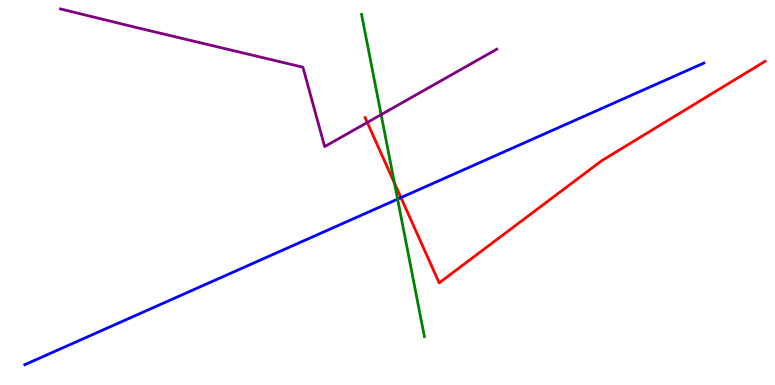[{'lines': ['blue', 'red'], 'intersections': [{'x': 5.17, 'y': 4.87}]}, {'lines': ['green', 'red'], 'intersections': [{'x': 5.09, 'y': 5.24}]}, {'lines': ['purple', 'red'], 'intersections': [{'x': 4.74, 'y': 6.82}]}, {'lines': ['blue', 'green'], 'intersections': [{'x': 5.13, 'y': 4.83}]}, {'lines': ['blue', 'purple'], 'intersections': []}, {'lines': ['green', 'purple'], 'intersections': [{'x': 4.92, 'y': 7.02}]}]